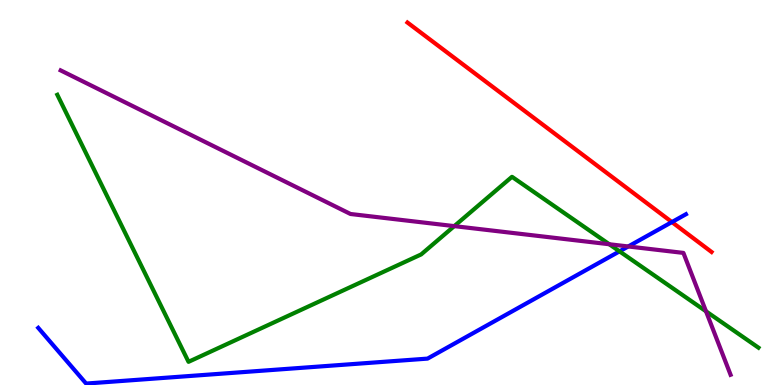[{'lines': ['blue', 'red'], 'intersections': [{'x': 8.67, 'y': 4.23}]}, {'lines': ['green', 'red'], 'intersections': []}, {'lines': ['purple', 'red'], 'intersections': []}, {'lines': ['blue', 'green'], 'intersections': [{'x': 7.99, 'y': 3.47}]}, {'lines': ['blue', 'purple'], 'intersections': [{'x': 8.11, 'y': 3.6}]}, {'lines': ['green', 'purple'], 'intersections': [{'x': 5.86, 'y': 4.13}, {'x': 7.86, 'y': 3.66}, {'x': 9.11, 'y': 1.91}]}]